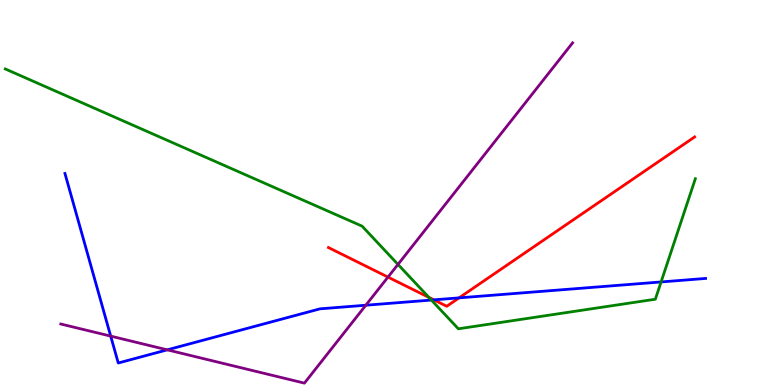[{'lines': ['blue', 'red'], 'intersections': [{'x': 5.6, 'y': 2.21}, {'x': 5.92, 'y': 2.26}]}, {'lines': ['green', 'red'], 'intersections': [{'x': 5.53, 'y': 2.27}]}, {'lines': ['purple', 'red'], 'intersections': [{'x': 5.01, 'y': 2.8}]}, {'lines': ['blue', 'green'], 'intersections': [{'x': 5.57, 'y': 2.21}, {'x': 8.53, 'y': 2.68}]}, {'lines': ['blue', 'purple'], 'intersections': [{'x': 1.43, 'y': 1.27}, {'x': 2.16, 'y': 0.913}, {'x': 4.72, 'y': 2.07}]}, {'lines': ['green', 'purple'], 'intersections': [{'x': 5.14, 'y': 3.13}]}]